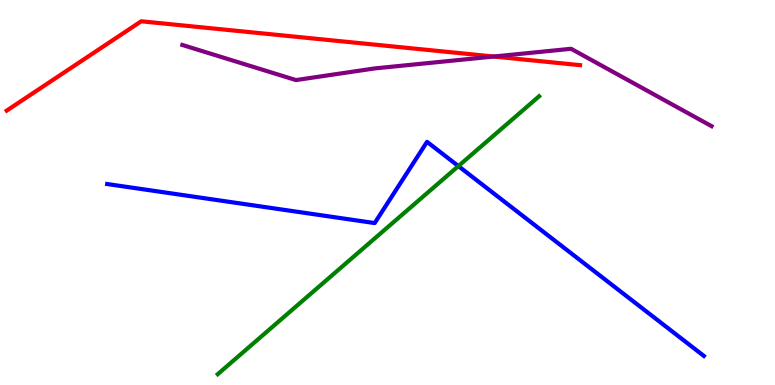[{'lines': ['blue', 'red'], 'intersections': []}, {'lines': ['green', 'red'], 'intersections': []}, {'lines': ['purple', 'red'], 'intersections': [{'x': 6.37, 'y': 8.53}]}, {'lines': ['blue', 'green'], 'intersections': [{'x': 5.91, 'y': 5.69}]}, {'lines': ['blue', 'purple'], 'intersections': []}, {'lines': ['green', 'purple'], 'intersections': []}]